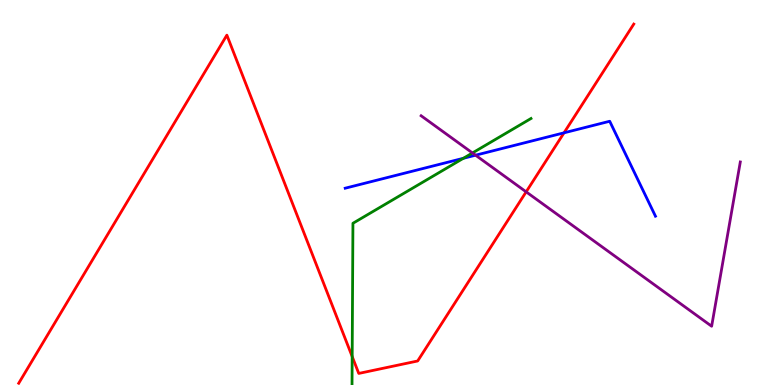[{'lines': ['blue', 'red'], 'intersections': [{'x': 7.28, 'y': 6.55}]}, {'lines': ['green', 'red'], 'intersections': [{'x': 4.54, 'y': 0.739}]}, {'lines': ['purple', 'red'], 'intersections': [{'x': 6.79, 'y': 5.02}]}, {'lines': ['blue', 'green'], 'intersections': [{'x': 5.98, 'y': 5.89}]}, {'lines': ['blue', 'purple'], 'intersections': [{'x': 6.14, 'y': 5.97}]}, {'lines': ['green', 'purple'], 'intersections': [{'x': 6.1, 'y': 6.03}]}]